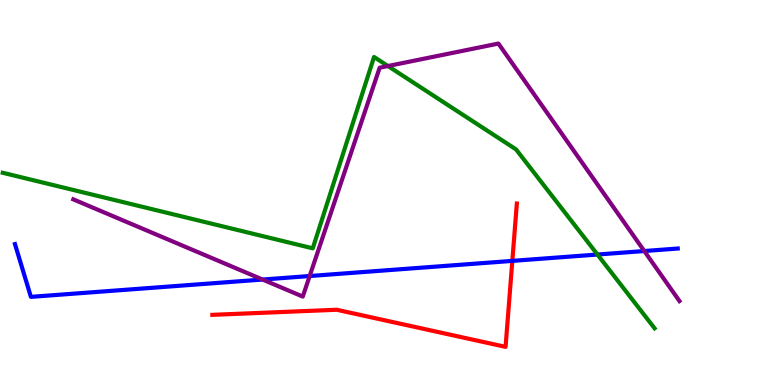[{'lines': ['blue', 'red'], 'intersections': [{'x': 6.61, 'y': 3.22}]}, {'lines': ['green', 'red'], 'intersections': []}, {'lines': ['purple', 'red'], 'intersections': []}, {'lines': ['blue', 'green'], 'intersections': [{'x': 7.71, 'y': 3.39}]}, {'lines': ['blue', 'purple'], 'intersections': [{'x': 3.39, 'y': 2.74}, {'x': 4.0, 'y': 2.83}, {'x': 8.31, 'y': 3.48}]}, {'lines': ['green', 'purple'], 'intersections': [{'x': 5.01, 'y': 8.29}]}]